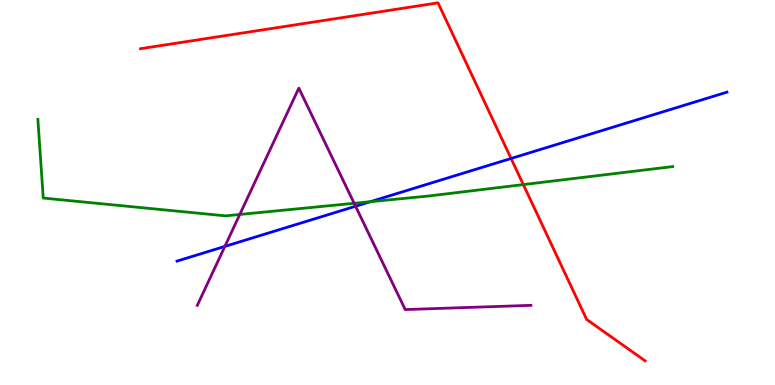[{'lines': ['blue', 'red'], 'intersections': [{'x': 6.59, 'y': 5.88}]}, {'lines': ['green', 'red'], 'intersections': [{'x': 6.75, 'y': 5.21}]}, {'lines': ['purple', 'red'], 'intersections': []}, {'lines': ['blue', 'green'], 'intersections': [{'x': 4.78, 'y': 4.76}]}, {'lines': ['blue', 'purple'], 'intersections': [{'x': 2.9, 'y': 3.6}, {'x': 4.59, 'y': 4.64}]}, {'lines': ['green', 'purple'], 'intersections': [{'x': 3.09, 'y': 4.43}, {'x': 4.57, 'y': 4.72}]}]